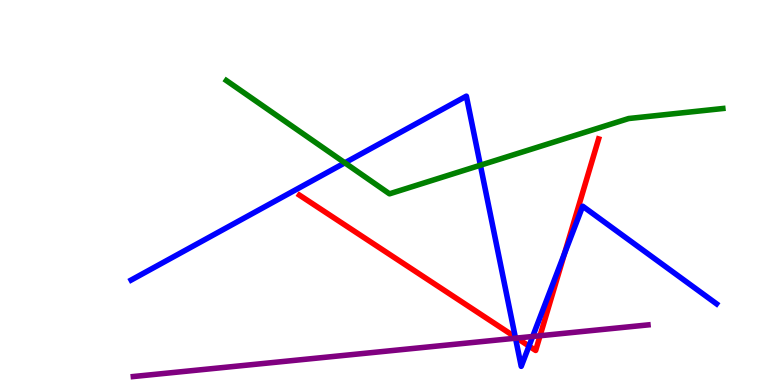[{'lines': ['blue', 'red'], 'intersections': [{'x': 6.65, 'y': 1.25}, {'x': 6.83, 'y': 1.01}, {'x': 7.28, 'y': 3.42}]}, {'lines': ['green', 'red'], 'intersections': []}, {'lines': ['purple', 'red'], 'intersections': [{'x': 6.67, 'y': 1.22}, {'x': 6.97, 'y': 1.28}]}, {'lines': ['blue', 'green'], 'intersections': [{'x': 4.45, 'y': 5.77}, {'x': 6.2, 'y': 5.71}]}, {'lines': ['blue', 'purple'], 'intersections': [{'x': 6.65, 'y': 1.22}, {'x': 6.87, 'y': 1.26}]}, {'lines': ['green', 'purple'], 'intersections': []}]